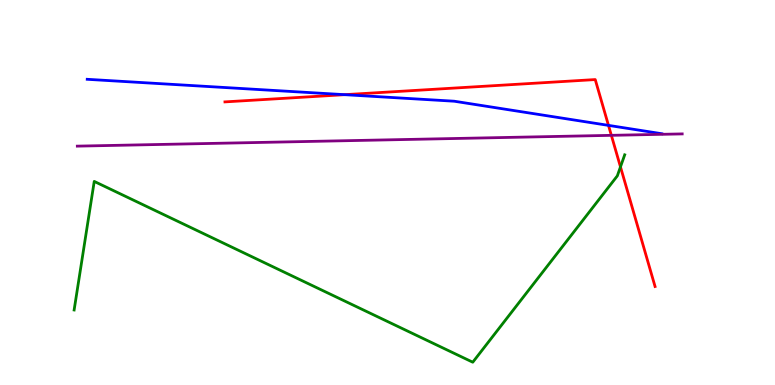[{'lines': ['blue', 'red'], 'intersections': [{'x': 4.45, 'y': 7.54}, {'x': 7.85, 'y': 6.74}]}, {'lines': ['green', 'red'], 'intersections': [{'x': 8.01, 'y': 5.67}]}, {'lines': ['purple', 'red'], 'intersections': [{'x': 7.89, 'y': 6.48}]}, {'lines': ['blue', 'green'], 'intersections': []}, {'lines': ['blue', 'purple'], 'intersections': []}, {'lines': ['green', 'purple'], 'intersections': []}]